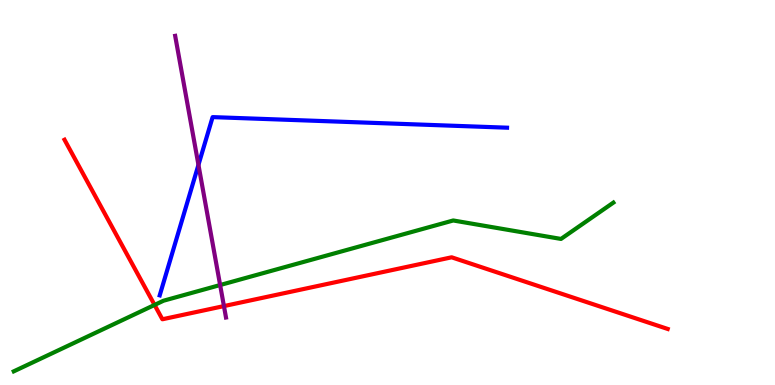[{'lines': ['blue', 'red'], 'intersections': []}, {'lines': ['green', 'red'], 'intersections': [{'x': 1.99, 'y': 2.08}]}, {'lines': ['purple', 'red'], 'intersections': [{'x': 2.89, 'y': 2.05}]}, {'lines': ['blue', 'green'], 'intersections': []}, {'lines': ['blue', 'purple'], 'intersections': [{'x': 2.56, 'y': 5.72}]}, {'lines': ['green', 'purple'], 'intersections': [{'x': 2.84, 'y': 2.6}]}]